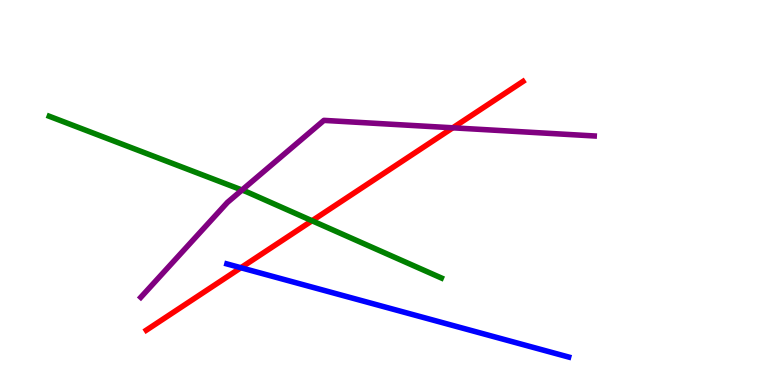[{'lines': ['blue', 'red'], 'intersections': [{'x': 3.11, 'y': 3.05}]}, {'lines': ['green', 'red'], 'intersections': [{'x': 4.03, 'y': 4.27}]}, {'lines': ['purple', 'red'], 'intersections': [{'x': 5.84, 'y': 6.68}]}, {'lines': ['blue', 'green'], 'intersections': []}, {'lines': ['blue', 'purple'], 'intersections': []}, {'lines': ['green', 'purple'], 'intersections': [{'x': 3.12, 'y': 5.06}]}]